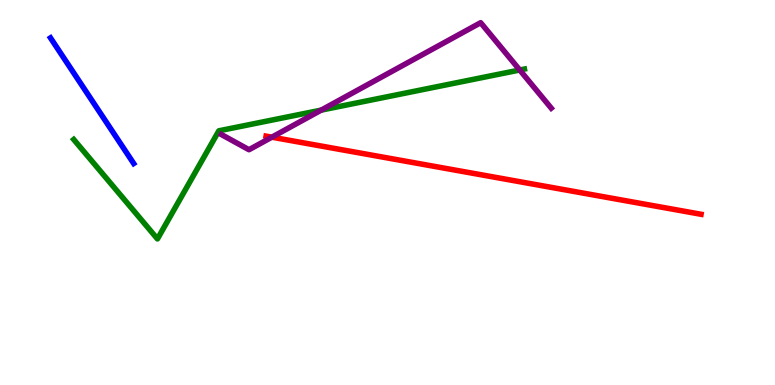[{'lines': ['blue', 'red'], 'intersections': []}, {'lines': ['green', 'red'], 'intersections': []}, {'lines': ['purple', 'red'], 'intersections': [{'x': 3.51, 'y': 6.44}]}, {'lines': ['blue', 'green'], 'intersections': []}, {'lines': ['blue', 'purple'], 'intersections': []}, {'lines': ['green', 'purple'], 'intersections': [{'x': 4.14, 'y': 7.14}, {'x': 6.71, 'y': 8.18}]}]